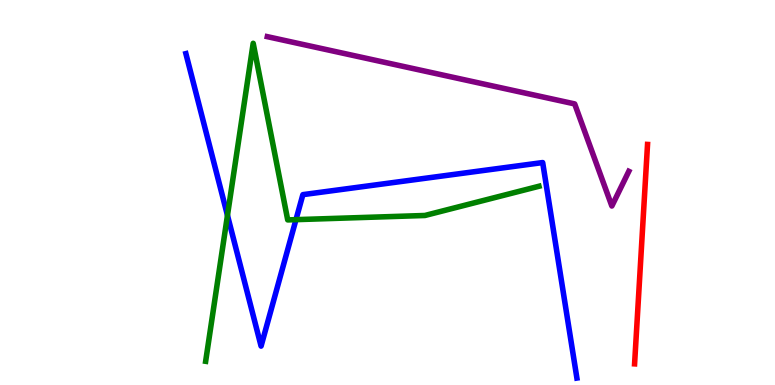[{'lines': ['blue', 'red'], 'intersections': []}, {'lines': ['green', 'red'], 'intersections': []}, {'lines': ['purple', 'red'], 'intersections': []}, {'lines': ['blue', 'green'], 'intersections': [{'x': 2.94, 'y': 4.41}, {'x': 3.82, 'y': 4.29}]}, {'lines': ['blue', 'purple'], 'intersections': []}, {'lines': ['green', 'purple'], 'intersections': []}]